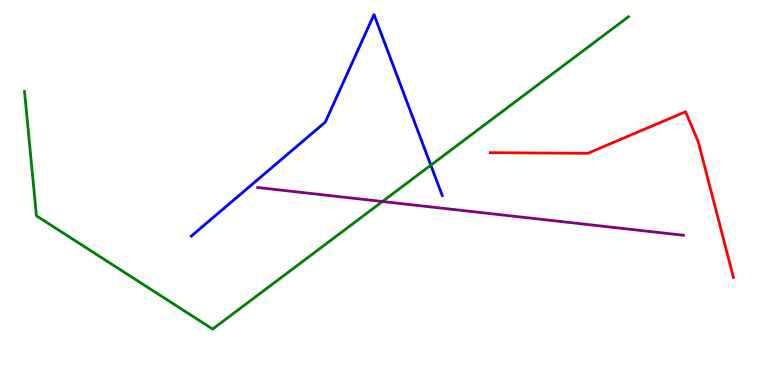[{'lines': ['blue', 'red'], 'intersections': []}, {'lines': ['green', 'red'], 'intersections': []}, {'lines': ['purple', 'red'], 'intersections': []}, {'lines': ['blue', 'green'], 'intersections': [{'x': 5.56, 'y': 5.71}]}, {'lines': ['blue', 'purple'], 'intersections': []}, {'lines': ['green', 'purple'], 'intersections': [{'x': 4.93, 'y': 4.77}]}]